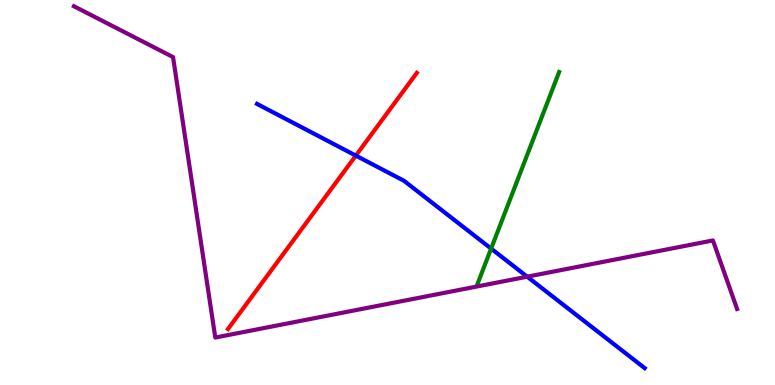[{'lines': ['blue', 'red'], 'intersections': [{'x': 4.59, 'y': 5.96}]}, {'lines': ['green', 'red'], 'intersections': []}, {'lines': ['purple', 'red'], 'intersections': []}, {'lines': ['blue', 'green'], 'intersections': [{'x': 6.34, 'y': 3.54}]}, {'lines': ['blue', 'purple'], 'intersections': [{'x': 6.8, 'y': 2.81}]}, {'lines': ['green', 'purple'], 'intersections': []}]